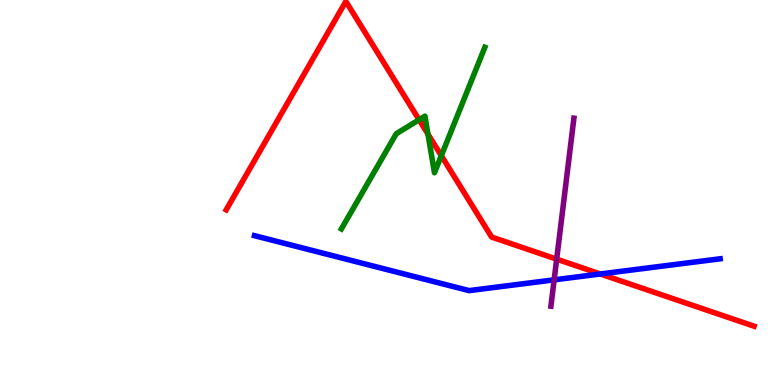[{'lines': ['blue', 'red'], 'intersections': [{'x': 7.75, 'y': 2.88}]}, {'lines': ['green', 'red'], 'intersections': [{'x': 5.41, 'y': 6.89}, {'x': 5.52, 'y': 6.52}, {'x': 5.69, 'y': 5.96}]}, {'lines': ['purple', 'red'], 'intersections': [{'x': 7.18, 'y': 3.27}]}, {'lines': ['blue', 'green'], 'intersections': []}, {'lines': ['blue', 'purple'], 'intersections': [{'x': 7.15, 'y': 2.73}]}, {'lines': ['green', 'purple'], 'intersections': []}]